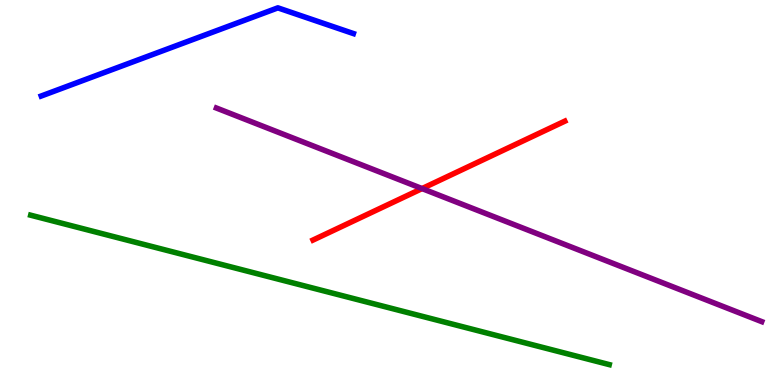[{'lines': ['blue', 'red'], 'intersections': []}, {'lines': ['green', 'red'], 'intersections': []}, {'lines': ['purple', 'red'], 'intersections': [{'x': 5.45, 'y': 5.1}]}, {'lines': ['blue', 'green'], 'intersections': []}, {'lines': ['blue', 'purple'], 'intersections': []}, {'lines': ['green', 'purple'], 'intersections': []}]